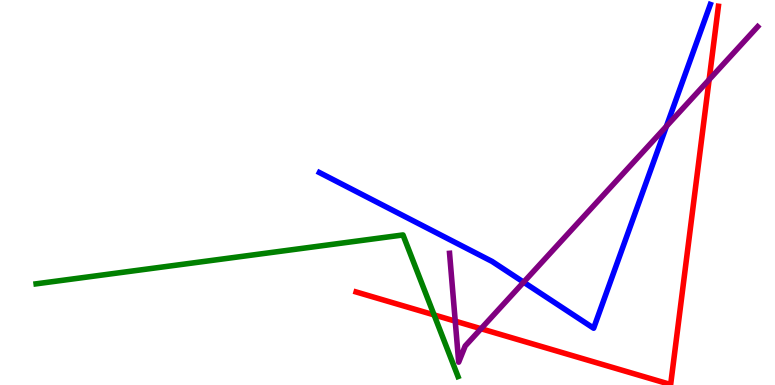[{'lines': ['blue', 'red'], 'intersections': []}, {'lines': ['green', 'red'], 'intersections': [{'x': 5.6, 'y': 1.82}]}, {'lines': ['purple', 'red'], 'intersections': [{'x': 5.87, 'y': 1.66}, {'x': 6.21, 'y': 1.46}, {'x': 9.15, 'y': 7.93}]}, {'lines': ['blue', 'green'], 'intersections': []}, {'lines': ['blue', 'purple'], 'intersections': [{'x': 6.76, 'y': 2.67}, {'x': 8.6, 'y': 6.72}]}, {'lines': ['green', 'purple'], 'intersections': []}]